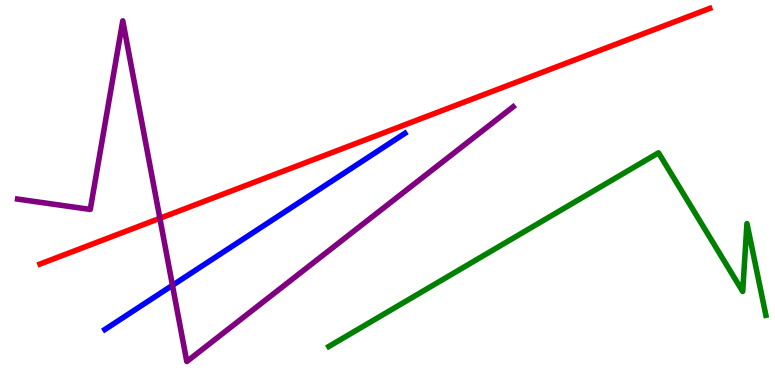[{'lines': ['blue', 'red'], 'intersections': []}, {'lines': ['green', 'red'], 'intersections': []}, {'lines': ['purple', 'red'], 'intersections': [{'x': 2.06, 'y': 4.33}]}, {'lines': ['blue', 'green'], 'intersections': []}, {'lines': ['blue', 'purple'], 'intersections': [{'x': 2.23, 'y': 2.59}]}, {'lines': ['green', 'purple'], 'intersections': []}]